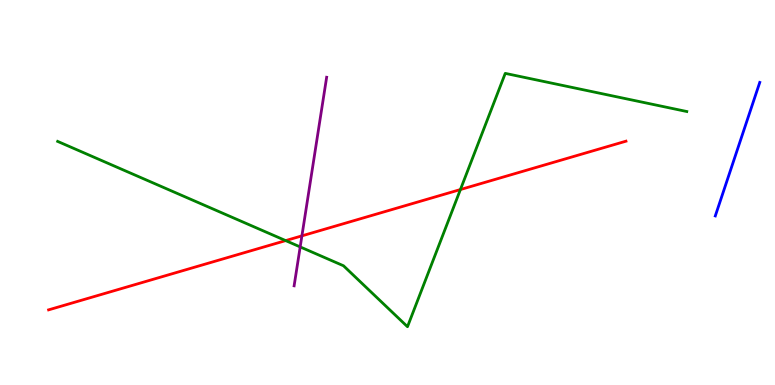[{'lines': ['blue', 'red'], 'intersections': []}, {'lines': ['green', 'red'], 'intersections': [{'x': 3.69, 'y': 3.75}, {'x': 5.94, 'y': 5.08}]}, {'lines': ['purple', 'red'], 'intersections': [{'x': 3.9, 'y': 3.87}]}, {'lines': ['blue', 'green'], 'intersections': []}, {'lines': ['blue', 'purple'], 'intersections': []}, {'lines': ['green', 'purple'], 'intersections': [{'x': 3.87, 'y': 3.59}]}]